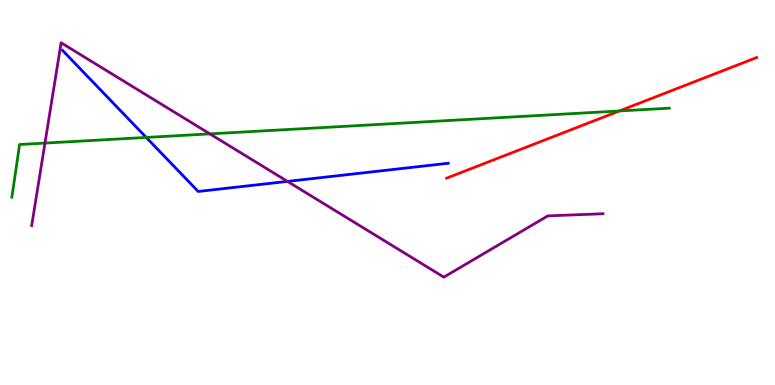[{'lines': ['blue', 'red'], 'intersections': []}, {'lines': ['green', 'red'], 'intersections': [{'x': 7.99, 'y': 7.12}]}, {'lines': ['purple', 'red'], 'intersections': []}, {'lines': ['blue', 'green'], 'intersections': [{'x': 1.89, 'y': 6.43}]}, {'lines': ['blue', 'purple'], 'intersections': [{'x': 3.71, 'y': 5.29}]}, {'lines': ['green', 'purple'], 'intersections': [{'x': 0.58, 'y': 6.28}, {'x': 2.71, 'y': 6.52}]}]